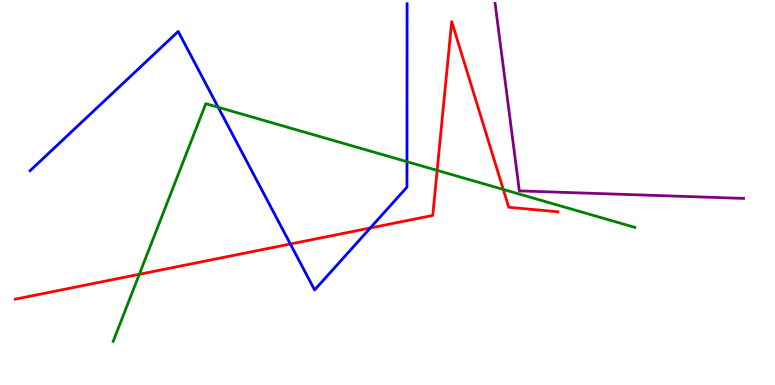[{'lines': ['blue', 'red'], 'intersections': [{'x': 3.75, 'y': 3.66}, {'x': 4.78, 'y': 4.08}]}, {'lines': ['green', 'red'], 'intersections': [{'x': 1.8, 'y': 2.88}, {'x': 5.64, 'y': 5.57}, {'x': 6.49, 'y': 5.08}]}, {'lines': ['purple', 'red'], 'intersections': []}, {'lines': ['blue', 'green'], 'intersections': [{'x': 2.82, 'y': 7.21}, {'x': 5.25, 'y': 5.8}]}, {'lines': ['blue', 'purple'], 'intersections': []}, {'lines': ['green', 'purple'], 'intersections': []}]